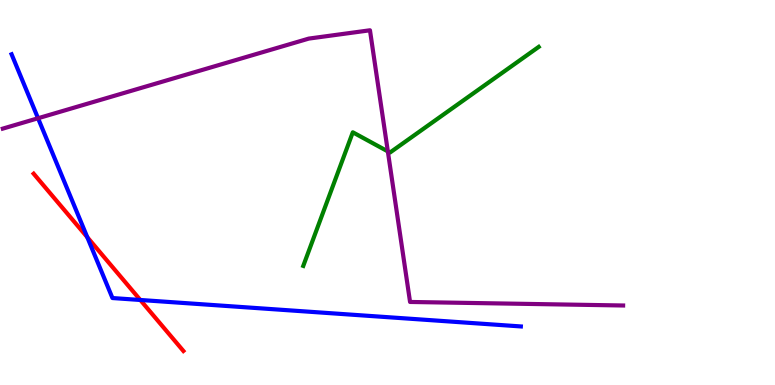[{'lines': ['blue', 'red'], 'intersections': [{'x': 1.13, 'y': 3.84}, {'x': 1.81, 'y': 2.21}]}, {'lines': ['green', 'red'], 'intersections': []}, {'lines': ['purple', 'red'], 'intersections': []}, {'lines': ['blue', 'green'], 'intersections': []}, {'lines': ['blue', 'purple'], 'intersections': [{'x': 0.491, 'y': 6.93}]}, {'lines': ['green', 'purple'], 'intersections': [{'x': 5.0, 'y': 6.07}]}]